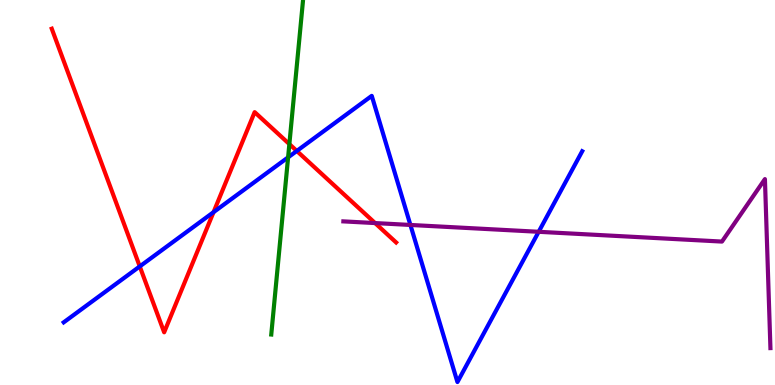[{'lines': ['blue', 'red'], 'intersections': [{'x': 1.8, 'y': 3.08}, {'x': 2.76, 'y': 4.49}, {'x': 3.83, 'y': 6.08}]}, {'lines': ['green', 'red'], 'intersections': [{'x': 3.73, 'y': 6.26}]}, {'lines': ['purple', 'red'], 'intersections': [{'x': 4.84, 'y': 4.21}]}, {'lines': ['blue', 'green'], 'intersections': [{'x': 3.72, 'y': 5.91}]}, {'lines': ['blue', 'purple'], 'intersections': [{'x': 5.3, 'y': 4.16}, {'x': 6.95, 'y': 3.98}]}, {'lines': ['green', 'purple'], 'intersections': []}]